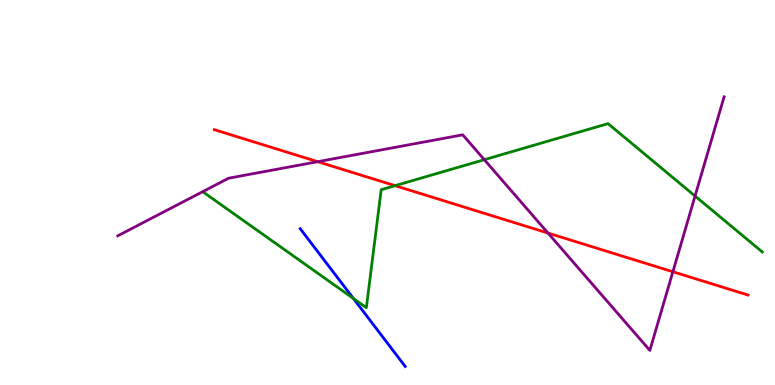[{'lines': ['blue', 'red'], 'intersections': []}, {'lines': ['green', 'red'], 'intersections': [{'x': 5.1, 'y': 5.18}]}, {'lines': ['purple', 'red'], 'intersections': [{'x': 4.1, 'y': 5.8}, {'x': 7.07, 'y': 3.95}, {'x': 8.68, 'y': 2.94}]}, {'lines': ['blue', 'green'], 'intersections': [{'x': 4.56, 'y': 2.25}]}, {'lines': ['blue', 'purple'], 'intersections': []}, {'lines': ['green', 'purple'], 'intersections': [{'x': 6.25, 'y': 5.85}, {'x': 8.97, 'y': 4.91}]}]